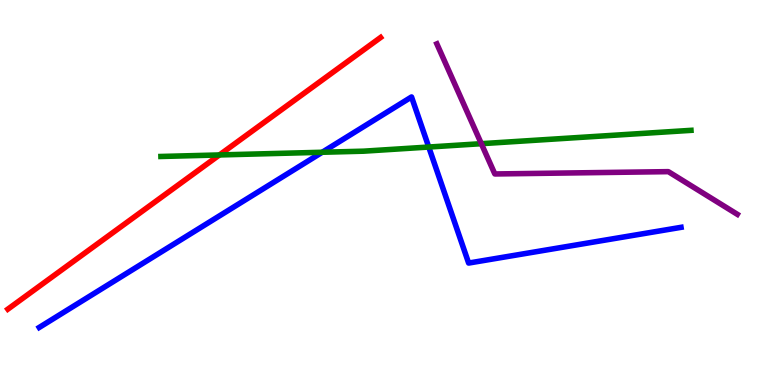[{'lines': ['blue', 'red'], 'intersections': []}, {'lines': ['green', 'red'], 'intersections': [{'x': 2.83, 'y': 5.98}]}, {'lines': ['purple', 'red'], 'intersections': []}, {'lines': ['blue', 'green'], 'intersections': [{'x': 4.16, 'y': 6.05}, {'x': 5.53, 'y': 6.18}]}, {'lines': ['blue', 'purple'], 'intersections': []}, {'lines': ['green', 'purple'], 'intersections': [{'x': 6.21, 'y': 6.27}]}]